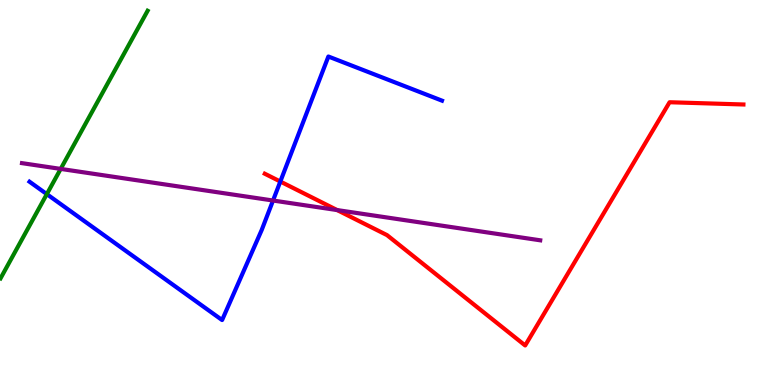[{'lines': ['blue', 'red'], 'intersections': [{'x': 3.62, 'y': 5.28}]}, {'lines': ['green', 'red'], 'intersections': []}, {'lines': ['purple', 'red'], 'intersections': [{'x': 4.35, 'y': 4.54}]}, {'lines': ['blue', 'green'], 'intersections': [{'x': 0.604, 'y': 4.96}]}, {'lines': ['blue', 'purple'], 'intersections': [{'x': 3.52, 'y': 4.79}]}, {'lines': ['green', 'purple'], 'intersections': [{'x': 0.783, 'y': 5.61}]}]